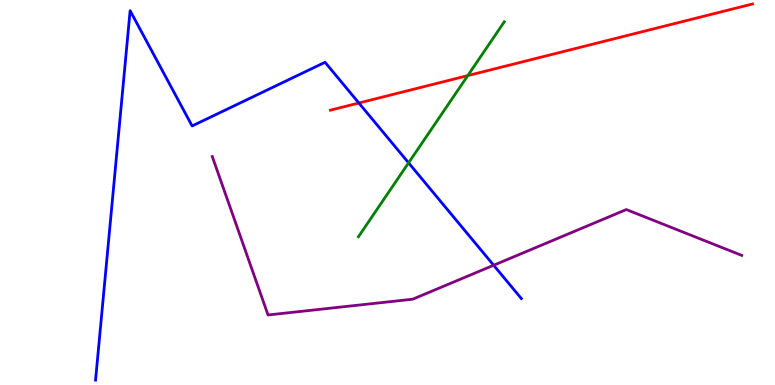[{'lines': ['blue', 'red'], 'intersections': [{'x': 4.63, 'y': 7.32}]}, {'lines': ['green', 'red'], 'intersections': [{'x': 6.04, 'y': 8.04}]}, {'lines': ['purple', 'red'], 'intersections': []}, {'lines': ['blue', 'green'], 'intersections': [{'x': 5.27, 'y': 5.77}]}, {'lines': ['blue', 'purple'], 'intersections': [{'x': 6.37, 'y': 3.11}]}, {'lines': ['green', 'purple'], 'intersections': []}]